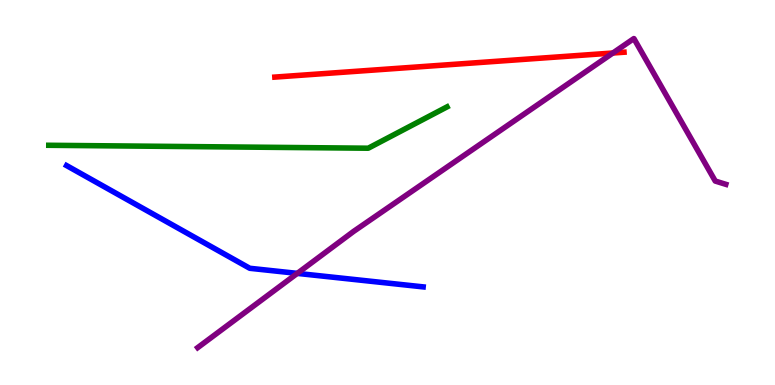[{'lines': ['blue', 'red'], 'intersections': []}, {'lines': ['green', 'red'], 'intersections': []}, {'lines': ['purple', 'red'], 'intersections': [{'x': 7.91, 'y': 8.62}]}, {'lines': ['blue', 'green'], 'intersections': []}, {'lines': ['blue', 'purple'], 'intersections': [{'x': 3.84, 'y': 2.9}]}, {'lines': ['green', 'purple'], 'intersections': []}]